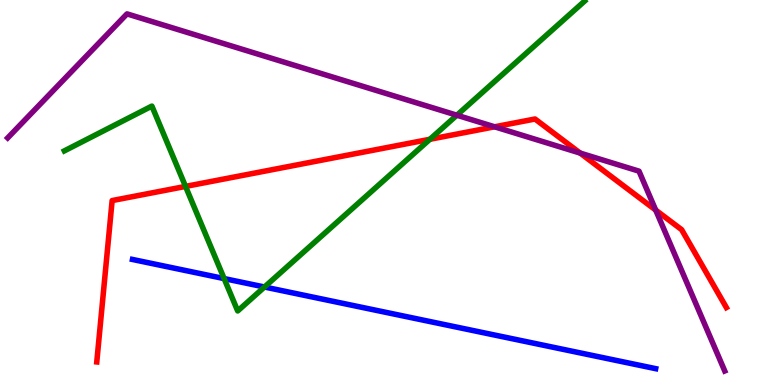[{'lines': ['blue', 'red'], 'intersections': []}, {'lines': ['green', 'red'], 'intersections': [{'x': 2.39, 'y': 5.16}, {'x': 5.55, 'y': 6.38}]}, {'lines': ['purple', 'red'], 'intersections': [{'x': 6.38, 'y': 6.71}, {'x': 7.49, 'y': 6.02}, {'x': 8.46, 'y': 4.54}]}, {'lines': ['blue', 'green'], 'intersections': [{'x': 2.89, 'y': 2.76}, {'x': 3.41, 'y': 2.55}]}, {'lines': ['blue', 'purple'], 'intersections': []}, {'lines': ['green', 'purple'], 'intersections': [{'x': 5.89, 'y': 7.01}]}]